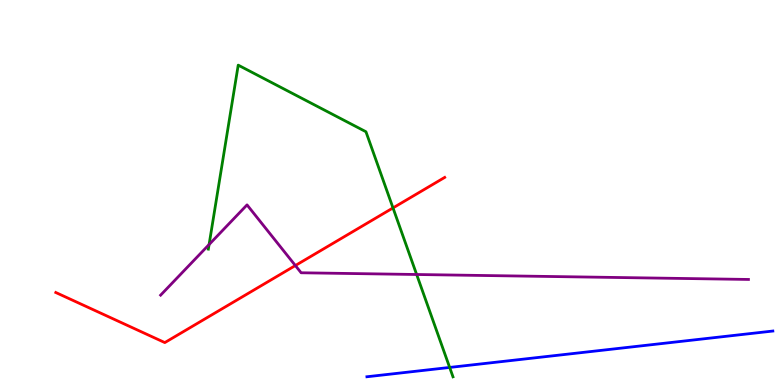[{'lines': ['blue', 'red'], 'intersections': []}, {'lines': ['green', 'red'], 'intersections': [{'x': 5.07, 'y': 4.6}]}, {'lines': ['purple', 'red'], 'intersections': [{'x': 3.81, 'y': 3.1}]}, {'lines': ['blue', 'green'], 'intersections': [{'x': 5.8, 'y': 0.456}]}, {'lines': ['blue', 'purple'], 'intersections': []}, {'lines': ['green', 'purple'], 'intersections': [{'x': 2.7, 'y': 3.65}, {'x': 5.38, 'y': 2.87}]}]